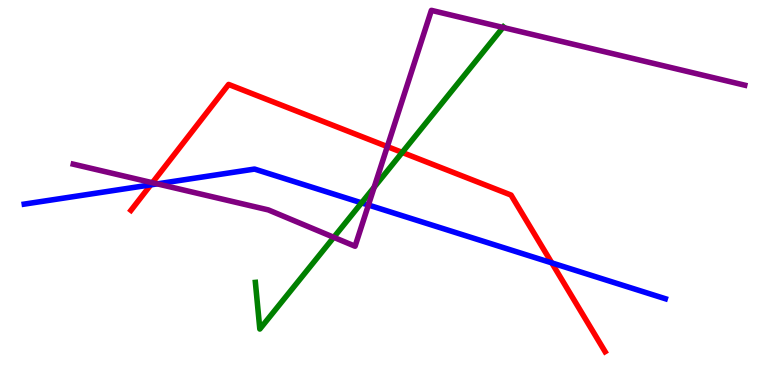[{'lines': ['blue', 'red'], 'intersections': [{'x': 1.94, 'y': 5.2}, {'x': 7.12, 'y': 3.17}]}, {'lines': ['green', 'red'], 'intersections': [{'x': 5.19, 'y': 6.04}]}, {'lines': ['purple', 'red'], 'intersections': [{'x': 1.97, 'y': 5.25}, {'x': 5.0, 'y': 6.19}]}, {'lines': ['blue', 'green'], 'intersections': [{'x': 4.67, 'y': 4.73}]}, {'lines': ['blue', 'purple'], 'intersections': [{'x': 2.03, 'y': 5.22}, {'x': 4.75, 'y': 4.67}]}, {'lines': ['green', 'purple'], 'intersections': [{'x': 4.31, 'y': 3.84}, {'x': 4.83, 'y': 5.14}, {'x': 6.49, 'y': 9.29}]}]